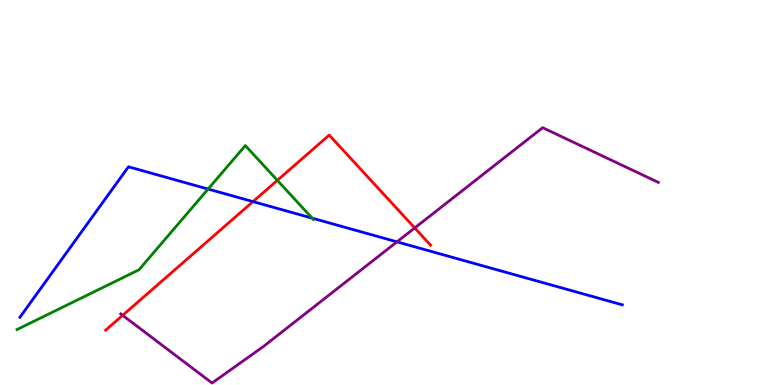[{'lines': ['blue', 'red'], 'intersections': [{'x': 3.26, 'y': 4.76}]}, {'lines': ['green', 'red'], 'intersections': [{'x': 3.58, 'y': 5.32}]}, {'lines': ['purple', 'red'], 'intersections': [{'x': 1.58, 'y': 1.81}, {'x': 5.35, 'y': 4.08}]}, {'lines': ['blue', 'green'], 'intersections': [{'x': 2.68, 'y': 5.09}, {'x': 4.03, 'y': 4.33}]}, {'lines': ['blue', 'purple'], 'intersections': [{'x': 5.12, 'y': 3.72}]}, {'lines': ['green', 'purple'], 'intersections': []}]